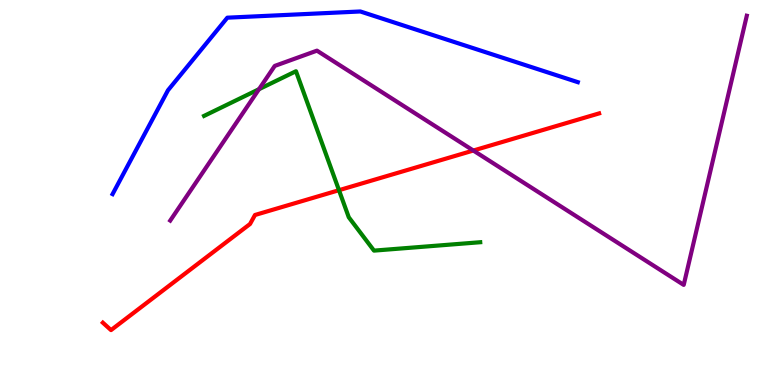[{'lines': ['blue', 'red'], 'intersections': []}, {'lines': ['green', 'red'], 'intersections': [{'x': 4.37, 'y': 5.06}]}, {'lines': ['purple', 'red'], 'intersections': [{'x': 6.11, 'y': 6.09}]}, {'lines': ['blue', 'green'], 'intersections': []}, {'lines': ['blue', 'purple'], 'intersections': []}, {'lines': ['green', 'purple'], 'intersections': [{'x': 3.34, 'y': 7.68}]}]